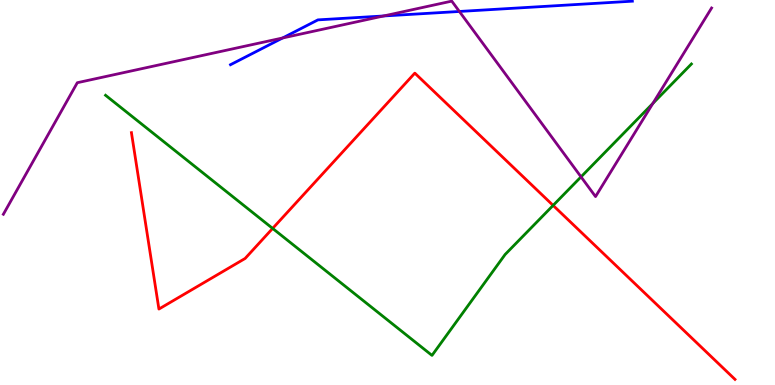[{'lines': ['blue', 'red'], 'intersections': []}, {'lines': ['green', 'red'], 'intersections': [{'x': 3.52, 'y': 4.07}, {'x': 7.14, 'y': 4.66}]}, {'lines': ['purple', 'red'], 'intersections': []}, {'lines': ['blue', 'green'], 'intersections': []}, {'lines': ['blue', 'purple'], 'intersections': [{'x': 3.65, 'y': 9.01}, {'x': 4.95, 'y': 9.59}, {'x': 5.93, 'y': 9.7}]}, {'lines': ['green', 'purple'], 'intersections': [{'x': 7.5, 'y': 5.41}, {'x': 8.42, 'y': 7.31}]}]